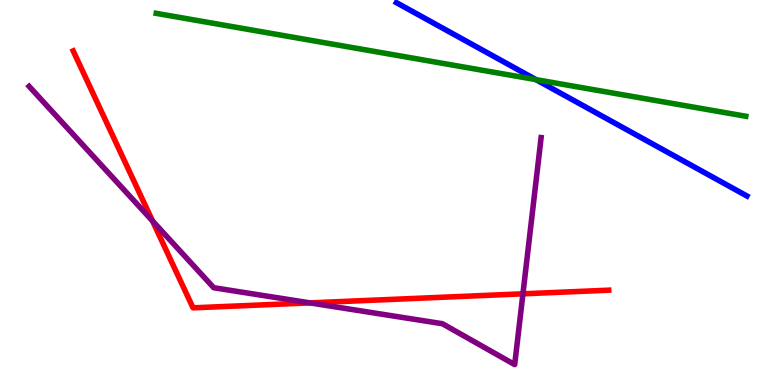[{'lines': ['blue', 'red'], 'intersections': []}, {'lines': ['green', 'red'], 'intersections': []}, {'lines': ['purple', 'red'], 'intersections': [{'x': 1.97, 'y': 4.26}, {'x': 4.0, 'y': 2.13}, {'x': 6.75, 'y': 2.37}]}, {'lines': ['blue', 'green'], 'intersections': [{'x': 6.92, 'y': 7.93}]}, {'lines': ['blue', 'purple'], 'intersections': []}, {'lines': ['green', 'purple'], 'intersections': []}]